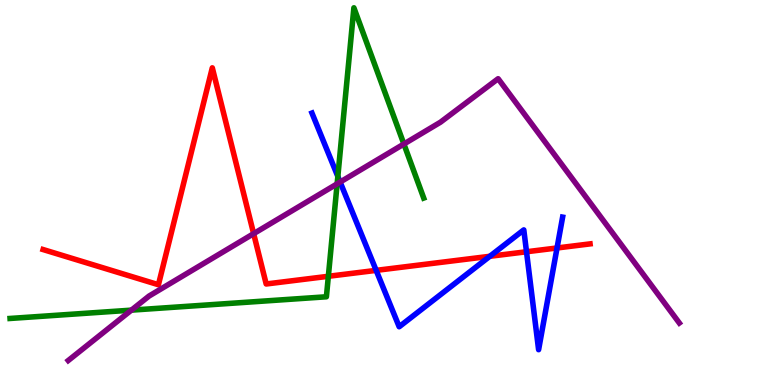[{'lines': ['blue', 'red'], 'intersections': [{'x': 4.85, 'y': 2.98}, {'x': 6.32, 'y': 3.34}, {'x': 6.79, 'y': 3.46}, {'x': 7.19, 'y': 3.56}]}, {'lines': ['green', 'red'], 'intersections': [{'x': 4.24, 'y': 2.82}]}, {'lines': ['purple', 'red'], 'intersections': [{'x': 3.27, 'y': 3.93}]}, {'lines': ['blue', 'green'], 'intersections': [{'x': 4.36, 'y': 5.42}]}, {'lines': ['blue', 'purple'], 'intersections': [{'x': 4.39, 'y': 5.27}]}, {'lines': ['green', 'purple'], 'intersections': [{'x': 1.7, 'y': 1.94}, {'x': 4.35, 'y': 5.22}, {'x': 5.21, 'y': 6.26}]}]